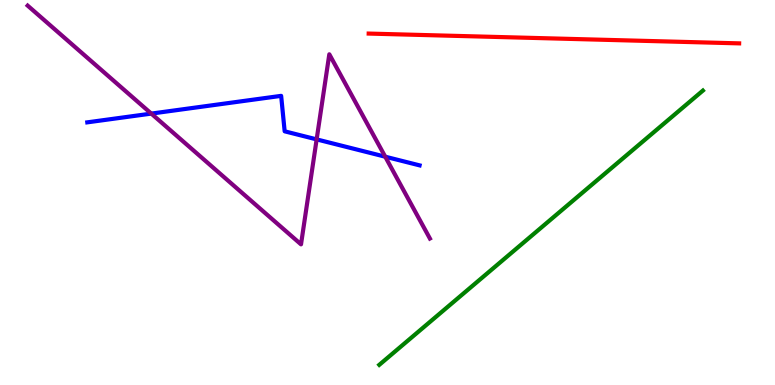[{'lines': ['blue', 'red'], 'intersections': []}, {'lines': ['green', 'red'], 'intersections': []}, {'lines': ['purple', 'red'], 'intersections': []}, {'lines': ['blue', 'green'], 'intersections': []}, {'lines': ['blue', 'purple'], 'intersections': [{'x': 1.95, 'y': 7.05}, {'x': 4.09, 'y': 6.38}, {'x': 4.97, 'y': 5.93}]}, {'lines': ['green', 'purple'], 'intersections': []}]